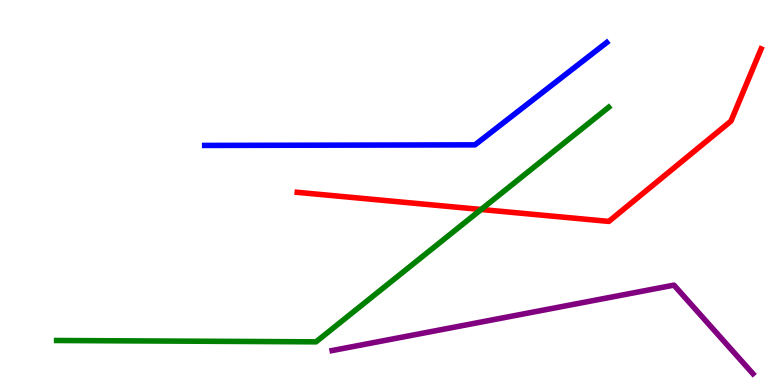[{'lines': ['blue', 'red'], 'intersections': []}, {'lines': ['green', 'red'], 'intersections': [{'x': 6.21, 'y': 4.56}]}, {'lines': ['purple', 'red'], 'intersections': []}, {'lines': ['blue', 'green'], 'intersections': []}, {'lines': ['blue', 'purple'], 'intersections': []}, {'lines': ['green', 'purple'], 'intersections': []}]